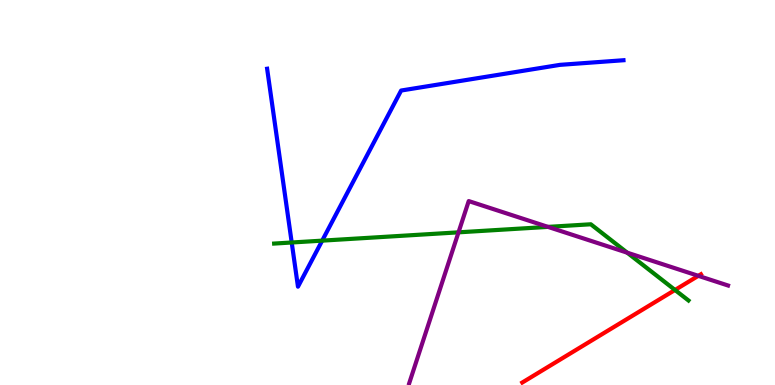[{'lines': ['blue', 'red'], 'intersections': []}, {'lines': ['green', 'red'], 'intersections': [{'x': 8.71, 'y': 2.47}]}, {'lines': ['purple', 'red'], 'intersections': [{'x': 9.01, 'y': 2.84}]}, {'lines': ['blue', 'green'], 'intersections': [{'x': 3.76, 'y': 3.7}, {'x': 4.16, 'y': 3.75}]}, {'lines': ['blue', 'purple'], 'intersections': []}, {'lines': ['green', 'purple'], 'intersections': [{'x': 5.92, 'y': 3.97}, {'x': 7.07, 'y': 4.11}, {'x': 8.09, 'y': 3.44}]}]